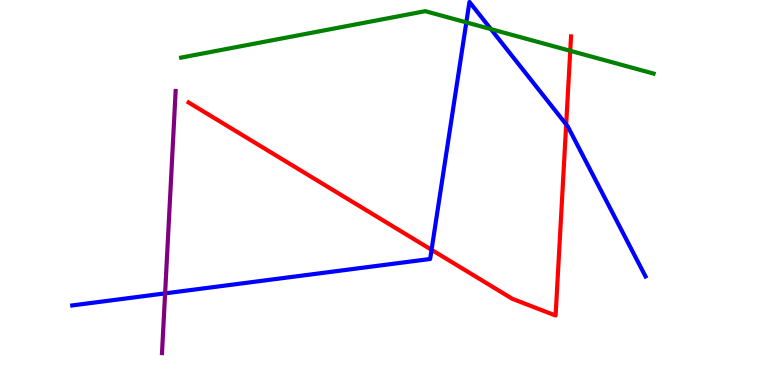[{'lines': ['blue', 'red'], 'intersections': [{'x': 5.57, 'y': 3.51}, {'x': 7.31, 'y': 6.77}]}, {'lines': ['green', 'red'], 'intersections': [{'x': 7.36, 'y': 8.68}]}, {'lines': ['purple', 'red'], 'intersections': []}, {'lines': ['blue', 'green'], 'intersections': [{'x': 6.02, 'y': 9.42}, {'x': 6.33, 'y': 9.24}]}, {'lines': ['blue', 'purple'], 'intersections': [{'x': 2.13, 'y': 2.38}]}, {'lines': ['green', 'purple'], 'intersections': []}]